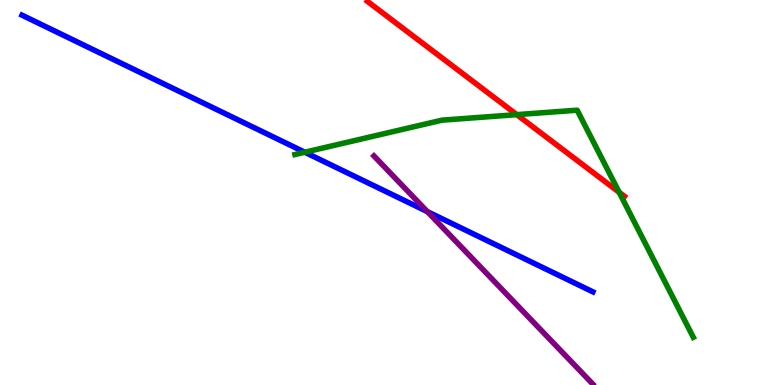[{'lines': ['blue', 'red'], 'intersections': []}, {'lines': ['green', 'red'], 'intersections': [{'x': 6.67, 'y': 7.02}, {'x': 7.99, 'y': 5.01}]}, {'lines': ['purple', 'red'], 'intersections': []}, {'lines': ['blue', 'green'], 'intersections': [{'x': 3.93, 'y': 6.05}]}, {'lines': ['blue', 'purple'], 'intersections': [{'x': 5.51, 'y': 4.5}]}, {'lines': ['green', 'purple'], 'intersections': []}]